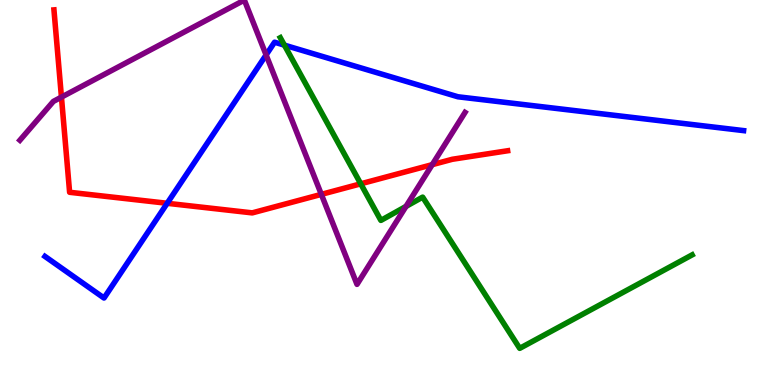[{'lines': ['blue', 'red'], 'intersections': [{'x': 2.16, 'y': 4.72}]}, {'lines': ['green', 'red'], 'intersections': [{'x': 4.65, 'y': 5.23}]}, {'lines': ['purple', 'red'], 'intersections': [{'x': 0.793, 'y': 7.48}, {'x': 4.15, 'y': 4.95}, {'x': 5.58, 'y': 5.72}]}, {'lines': ['blue', 'green'], 'intersections': [{'x': 3.67, 'y': 8.83}]}, {'lines': ['blue', 'purple'], 'intersections': [{'x': 3.43, 'y': 8.57}]}, {'lines': ['green', 'purple'], 'intersections': [{'x': 5.24, 'y': 4.64}]}]